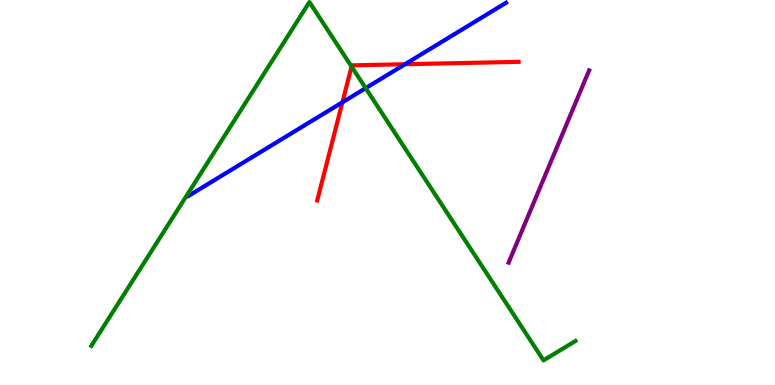[{'lines': ['blue', 'red'], 'intersections': [{'x': 4.42, 'y': 7.34}, {'x': 5.23, 'y': 8.33}]}, {'lines': ['green', 'red'], 'intersections': [{'x': 4.54, 'y': 8.27}]}, {'lines': ['purple', 'red'], 'intersections': []}, {'lines': ['blue', 'green'], 'intersections': [{'x': 4.72, 'y': 7.71}]}, {'lines': ['blue', 'purple'], 'intersections': []}, {'lines': ['green', 'purple'], 'intersections': []}]